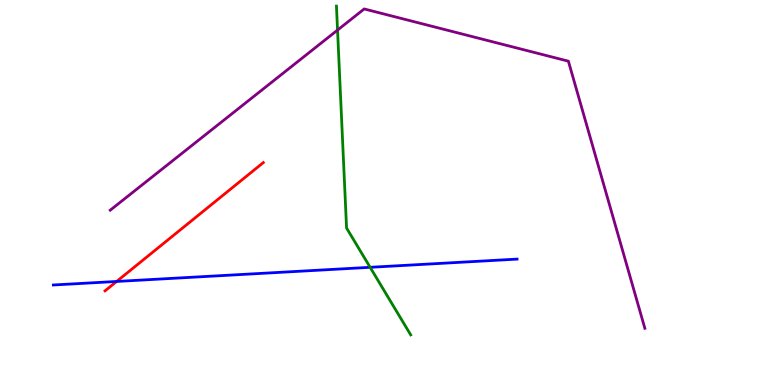[{'lines': ['blue', 'red'], 'intersections': [{'x': 1.5, 'y': 2.69}]}, {'lines': ['green', 'red'], 'intersections': []}, {'lines': ['purple', 'red'], 'intersections': []}, {'lines': ['blue', 'green'], 'intersections': [{'x': 4.78, 'y': 3.06}]}, {'lines': ['blue', 'purple'], 'intersections': []}, {'lines': ['green', 'purple'], 'intersections': [{'x': 4.36, 'y': 9.22}]}]